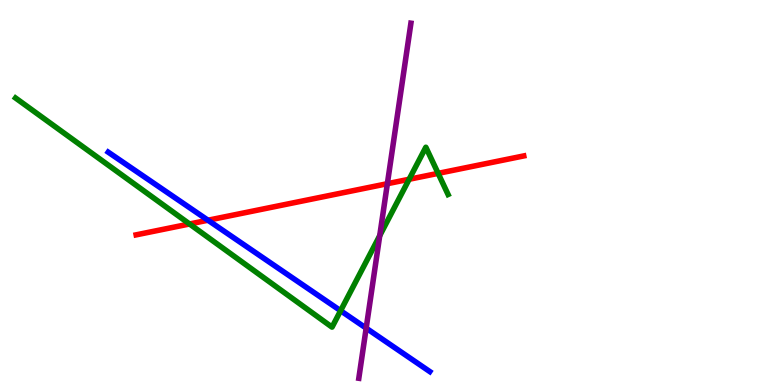[{'lines': ['blue', 'red'], 'intersections': [{'x': 2.68, 'y': 4.28}]}, {'lines': ['green', 'red'], 'intersections': [{'x': 2.45, 'y': 4.18}, {'x': 5.28, 'y': 5.34}, {'x': 5.65, 'y': 5.5}]}, {'lines': ['purple', 'red'], 'intersections': [{'x': 5.0, 'y': 5.23}]}, {'lines': ['blue', 'green'], 'intersections': [{'x': 4.39, 'y': 1.93}]}, {'lines': ['blue', 'purple'], 'intersections': [{'x': 4.72, 'y': 1.48}]}, {'lines': ['green', 'purple'], 'intersections': [{'x': 4.9, 'y': 3.88}]}]